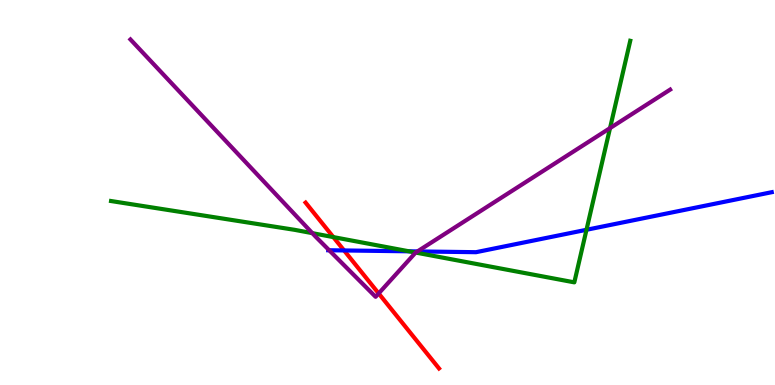[{'lines': ['blue', 'red'], 'intersections': [{'x': 4.44, 'y': 3.49}]}, {'lines': ['green', 'red'], 'intersections': [{'x': 4.3, 'y': 3.84}]}, {'lines': ['purple', 'red'], 'intersections': [{'x': 4.89, 'y': 2.38}]}, {'lines': ['blue', 'green'], 'intersections': [{'x': 5.28, 'y': 3.47}, {'x': 7.57, 'y': 4.03}]}, {'lines': ['blue', 'purple'], 'intersections': [{'x': 4.25, 'y': 3.5}, {'x': 5.39, 'y': 3.47}]}, {'lines': ['green', 'purple'], 'intersections': [{'x': 4.03, 'y': 3.94}, {'x': 5.36, 'y': 3.44}, {'x': 7.87, 'y': 6.67}]}]